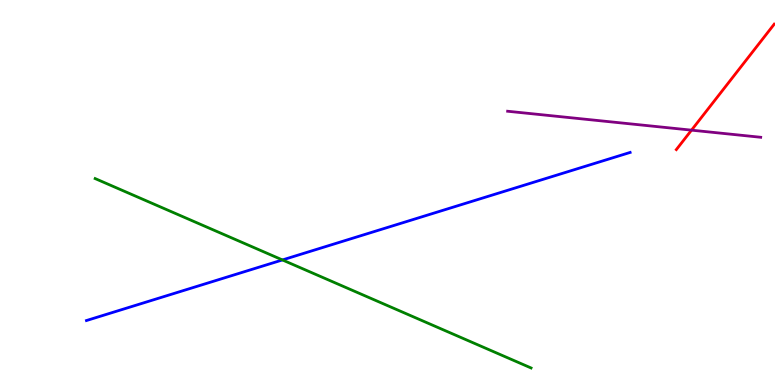[{'lines': ['blue', 'red'], 'intersections': []}, {'lines': ['green', 'red'], 'intersections': []}, {'lines': ['purple', 'red'], 'intersections': [{'x': 8.92, 'y': 6.62}]}, {'lines': ['blue', 'green'], 'intersections': [{'x': 3.64, 'y': 3.25}]}, {'lines': ['blue', 'purple'], 'intersections': []}, {'lines': ['green', 'purple'], 'intersections': []}]